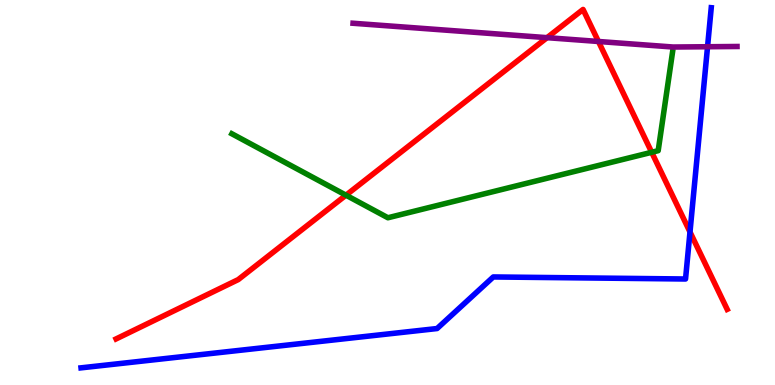[{'lines': ['blue', 'red'], 'intersections': [{'x': 8.9, 'y': 3.97}]}, {'lines': ['green', 'red'], 'intersections': [{'x': 4.46, 'y': 4.93}, {'x': 8.41, 'y': 6.04}]}, {'lines': ['purple', 'red'], 'intersections': [{'x': 7.06, 'y': 9.02}, {'x': 7.72, 'y': 8.92}]}, {'lines': ['blue', 'green'], 'intersections': []}, {'lines': ['blue', 'purple'], 'intersections': [{'x': 9.13, 'y': 8.79}]}, {'lines': ['green', 'purple'], 'intersections': []}]